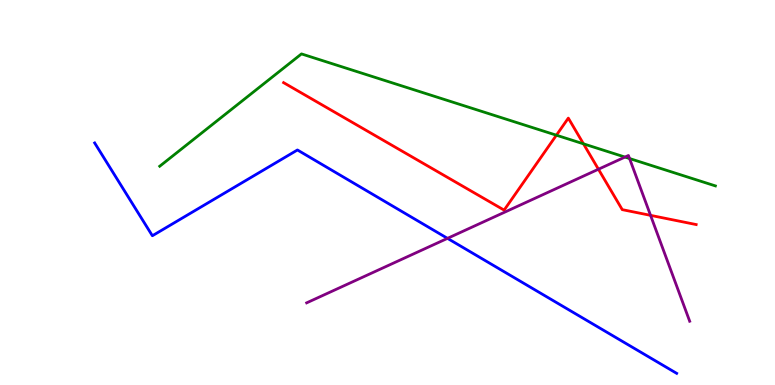[{'lines': ['blue', 'red'], 'intersections': []}, {'lines': ['green', 'red'], 'intersections': [{'x': 7.18, 'y': 6.49}, {'x': 7.53, 'y': 6.26}]}, {'lines': ['purple', 'red'], 'intersections': [{'x': 7.72, 'y': 5.6}, {'x': 8.39, 'y': 4.41}]}, {'lines': ['blue', 'green'], 'intersections': []}, {'lines': ['blue', 'purple'], 'intersections': [{'x': 5.77, 'y': 3.81}]}, {'lines': ['green', 'purple'], 'intersections': [{'x': 8.06, 'y': 5.92}, {'x': 8.12, 'y': 5.88}]}]